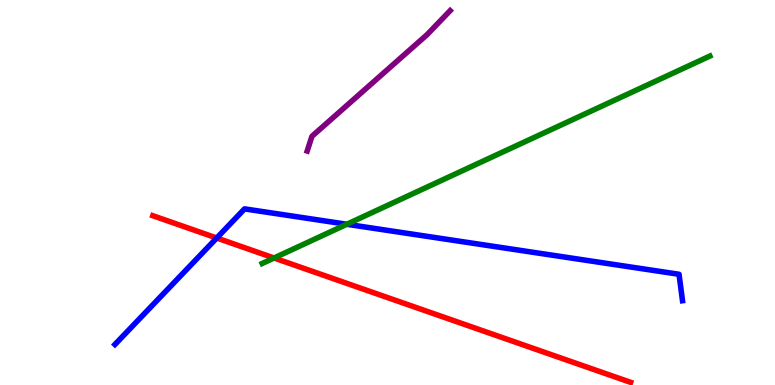[{'lines': ['blue', 'red'], 'intersections': [{'x': 2.8, 'y': 3.82}]}, {'lines': ['green', 'red'], 'intersections': [{'x': 3.54, 'y': 3.3}]}, {'lines': ['purple', 'red'], 'intersections': []}, {'lines': ['blue', 'green'], 'intersections': [{'x': 4.48, 'y': 4.17}]}, {'lines': ['blue', 'purple'], 'intersections': []}, {'lines': ['green', 'purple'], 'intersections': []}]